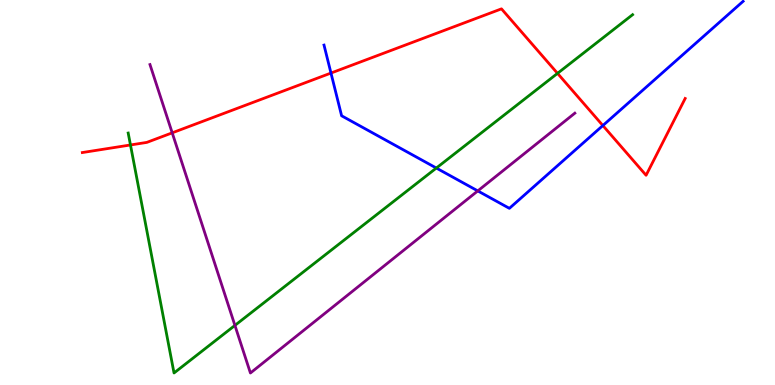[{'lines': ['blue', 'red'], 'intersections': [{'x': 4.27, 'y': 8.1}, {'x': 7.78, 'y': 6.74}]}, {'lines': ['green', 'red'], 'intersections': [{'x': 1.68, 'y': 6.23}, {'x': 7.19, 'y': 8.09}]}, {'lines': ['purple', 'red'], 'intersections': [{'x': 2.22, 'y': 6.55}]}, {'lines': ['blue', 'green'], 'intersections': [{'x': 5.63, 'y': 5.64}]}, {'lines': ['blue', 'purple'], 'intersections': [{'x': 6.16, 'y': 5.04}]}, {'lines': ['green', 'purple'], 'intersections': [{'x': 3.03, 'y': 1.55}]}]